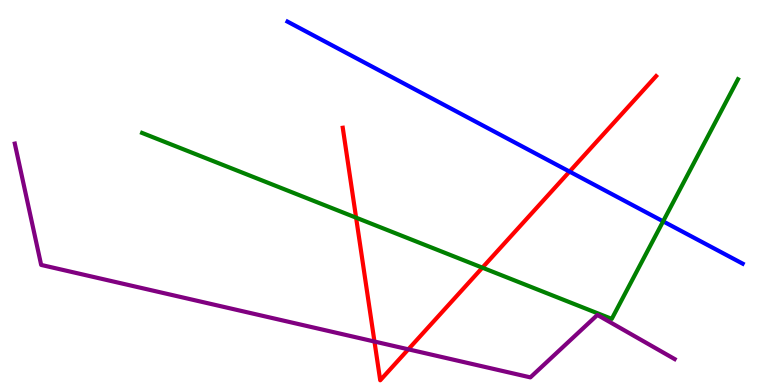[{'lines': ['blue', 'red'], 'intersections': [{'x': 7.35, 'y': 5.54}]}, {'lines': ['green', 'red'], 'intersections': [{'x': 4.59, 'y': 4.35}, {'x': 6.22, 'y': 3.05}]}, {'lines': ['purple', 'red'], 'intersections': [{'x': 4.83, 'y': 1.13}, {'x': 5.27, 'y': 0.927}]}, {'lines': ['blue', 'green'], 'intersections': [{'x': 8.56, 'y': 4.25}]}, {'lines': ['blue', 'purple'], 'intersections': []}, {'lines': ['green', 'purple'], 'intersections': []}]